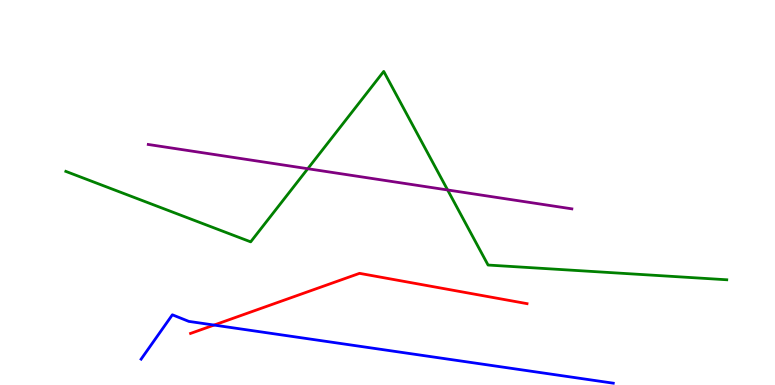[{'lines': ['blue', 'red'], 'intersections': [{'x': 2.76, 'y': 1.56}]}, {'lines': ['green', 'red'], 'intersections': []}, {'lines': ['purple', 'red'], 'intersections': []}, {'lines': ['blue', 'green'], 'intersections': []}, {'lines': ['blue', 'purple'], 'intersections': []}, {'lines': ['green', 'purple'], 'intersections': [{'x': 3.97, 'y': 5.62}, {'x': 5.78, 'y': 5.07}]}]